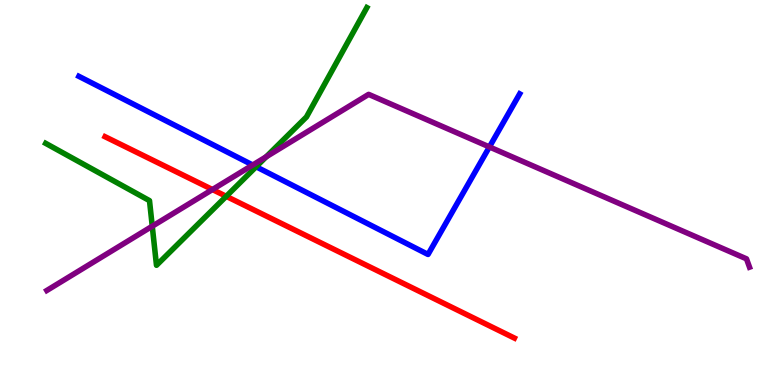[{'lines': ['blue', 'red'], 'intersections': []}, {'lines': ['green', 'red'], 'intersections': [{'x': 2.92, 'y': 4.9}]}, {'lines': ['purple', 'red'], 'intersections': [{'x': 2.74, 'y': 5.08}]}, {'lines': ['blue', 'green'], 'intersections': [{'x': 3.3, 'y': 5.67}]}, {'lines': ['blue', 'purple'], 'intersections': [{'x': 3.26, 'y': 5.71}, {'x': 6.31, 'y': 6.18}]}, {'lines': ['green', 'purple'], 'intersections': [{'x': 1.96, 'y': 4.12}, {'x': 3.43, 'y': 5.93}]}]